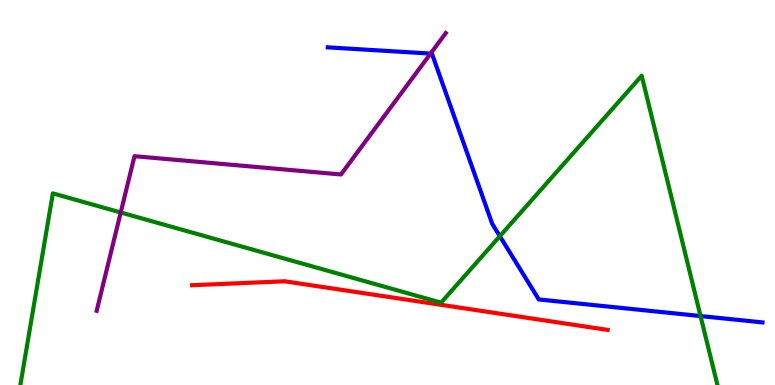[{'lines': ['blue', 'red'], 'intersections': []}, {'lines': ['green', 'red'], 'intersections': []}, {'lines': ['purple', 'red'], 'intersections': []}, {'lines': ['blue', 'green'], 'intersections': [{'x': 6.45, 'y': 3.87}, {'x': 9.04, 'y': 1.79}]}, {'lines': ['blue', 'purple'], 'intersections': [{'x': 5.56, 'y': 8.61}]}, {'lines': ['green', 'purple'], 'intersections': [{'x': 1.56, 'y': 4.48}]}]